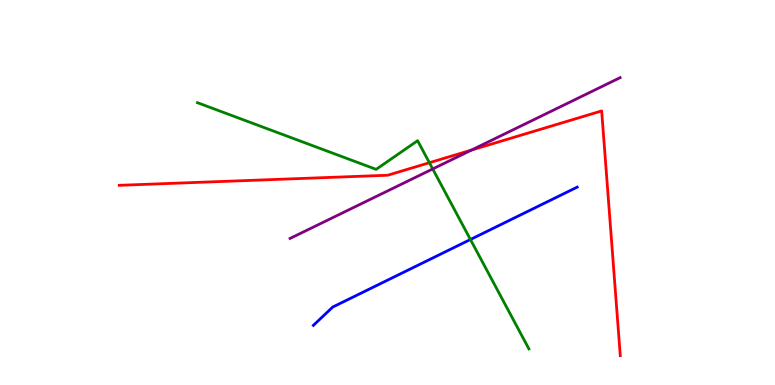[{'lines': ['blue', 'red'], 'intersections': []}, {'lines': ['green', 'red'], 'intersections': [{'x': 5.54, 'y': 5.77}]}, {'lines': ['purple', 'red'], 'intersections': [{'x': 6.08, 'y': 6.1}]}, {'lines': ['blue', 'green'], 'intersections': [{'x': 6.07, 'y': 3.78}]}, {'lines': ['blue', 'purple'], 'intersections': []}, {'lines': ['green', 'purple'], 'intersections': [{'x': 5.58, 'y': 5.61}]}]